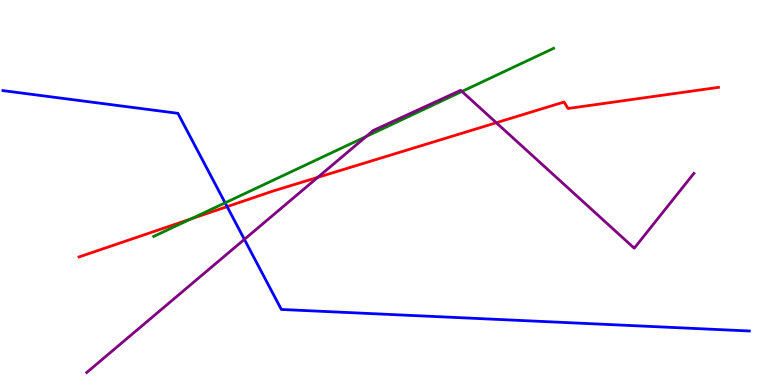[{'lines': ['blue', 'red'], 'intersections': [{'x': 2.93, 'y': 4.63}]}, {'lines': ['green', 'red'], 'intersections': [{'x': 2.46, 'y': 4.31}]}, {'lines': ['purple', 'red'], 'intersections': [{'x': 4.1, 'y': 5.39}, {'x': 6.4, 'y': 6.81}]}, {'lines': ['blue', 'green'], 'intersections': [{'x': 2.9, 'y': 4.73}]}, {'lines': ['blue', 'purple'], 'intersections': [{'x': 3.15, 'y': 3.78}]}, {'lines': ['green', 'purple'], 'intersections': [{'x': 4.72, 'y': 6.45}, {'x': 5.96, 'y': 7.62}]}]